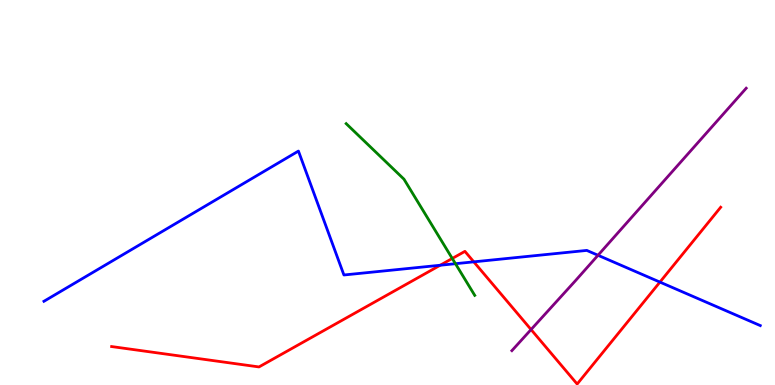[{'lines': ['blue', 'red'], 'intersections': [{'x': 5.68, 'y': 3.11}, {'x': 6.11, 'y': 3.2}, {'x': 8.52, 'y': 2.67}]}, {'lines': ['green', 'red'], 'intersections': [{'x': 5.84, 'y': 3.29}]}, {'lines': ['purple', 'red'], 'intersections': [{'x': 6.85, 'y': 1.44}]}, {'lines': ['blue', 'green'], 'intersections': [{'x': 5.88, 'y': 3.15}]}, {'lines': ['blue', 'purple'], 'intersections': [{'x': 7.72, 'y': 3.37}]}, {'lines': ['green', 'purple'], 'intersections': []}]